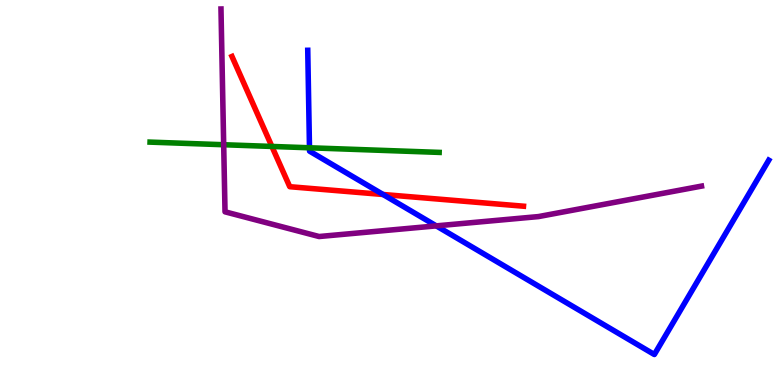[{'lines': ['blue', 'red'], 'intersections': [{'x': 4.94, 'y': 4.95}]}, {'lines': ['green', 'red'], 'intersections': [{'x': 3.51, 'y': 6.2}]}, {'lines': ['purple', 'red'], 'intersections': []}, {'lines': ['blue', 'green'], 'intersections': [{'x': 3.99, 'y': 6.16}]}, {'lines': ['blue', 'purple'], 'intersections': [{'x': 5.63, 'y': 4.13}]}, {'lines': ['green', 'purple'], 'intersections': [{'x': 2.89, 'y': 6.24}]}]